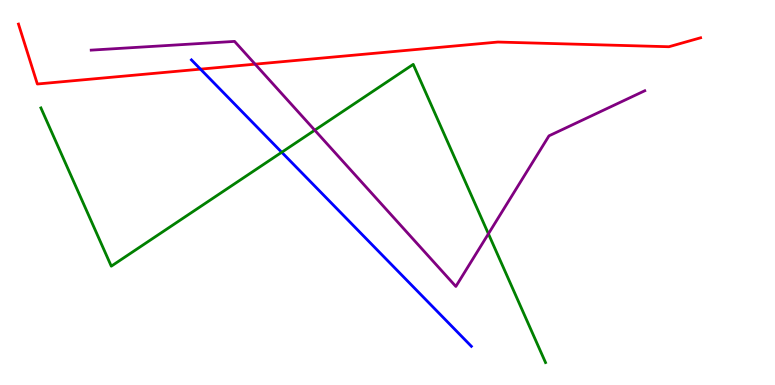[{'lines': ['blue', 'red'], 'intersections': [{'x': 2.59, 'y': 8.2}]}, {'lines': ['green', 'red'], 'intersections': []}, {'lines': ['purple', 'red'], 'intersections': [{'x': 3.29, 'y': 8.33}]}, {'lines': ['blue', 'green'], 'intersections': [{'x': 3.64, 'y': 6.04}]}, {'lines': ['blue', 'purple'], 'intersections': []}, {'lines': ['green', 'purple'], 'intersections': [{'x': 4.06, 'y': 6.62}, {'x': 6.3, 'y': 3.93}]}]